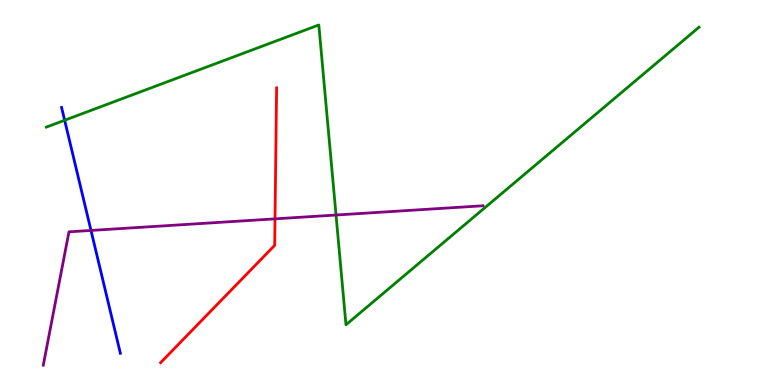[{'lines': ['blue', 'red'], 'intersections': []}, {'lines': ['green', 'red'], 'intersections': []}, {'lines': ['purple', 'red'], 'intersections': [{'x': 3.55, 'y': 4.32}]}, {'lines': ['blue', 'green'], 'intersections': [{'x': 0.834, 'y': 6.88}]}, {'lines': ['blue', 'purple'], 'intersections': [{'x': 1.17, 'y': 4.01}]}, {'lines': ['green', 'purple'], 'intersections': [{'x': 4.34, 'y': 4.42}]}]